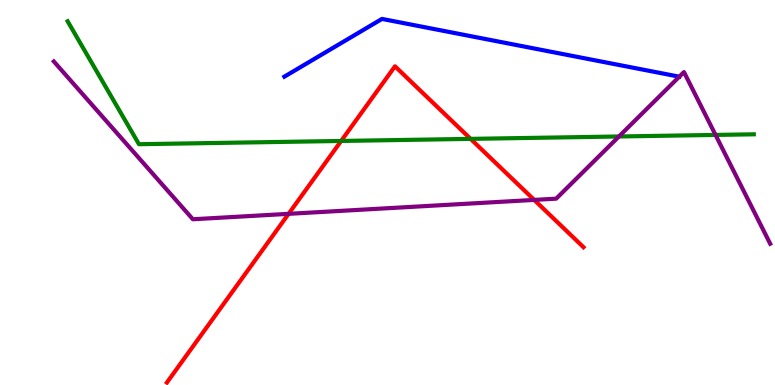[{'lines': ['blue', 'red'], 'intersections': []}, {'lines': ['green', 'red'], 'intersections': [{'x': 4.4, 'y': 6.34}, {'x': 6.07, 'y': 6.39}]}, {'lines': ['purple', 'red'], 'intersections': [{'x': 3.72, 'y': 4.45}, {'x': 6.89, 'y': 4.81}]}, {'lines': ['blue', 'green'], 'intersections': []}, {'lines': ['blue', 'purple'], 'intersections': []}, {'lines': ['green', 'purple'], 'intersections': [{'x': 7.99, 'y': 6.46}, {'x': 9.23, 'y': 6.5}]}]